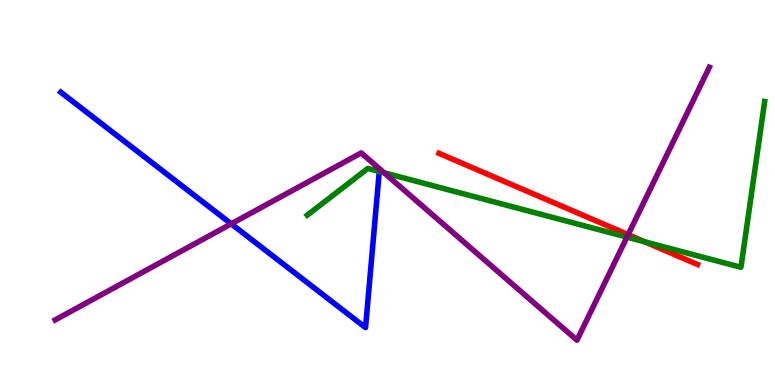[{'lines': ['blue', 'red'], 'intersections': []}, {'lines': ['green', 'red'], 'intersections': [{'x': 8.32, 'y': 3.72}]}, {'lines': ['purple', 'red'], 'intersections': [{'x': 8.11, 'y': 3.9}]}, {'lines': ['blue', 'green'], 'intersections': []}, {'lines': ['blue', 'purple'], 'intersections': [{'x': 2.98, 'y': 4.19}]}, {'lines': ['green', 'purple'], 'intersections': [{'x': 4.96, 'y': 5.51}, {'x': 8.09, 'y': 3.84}]}]